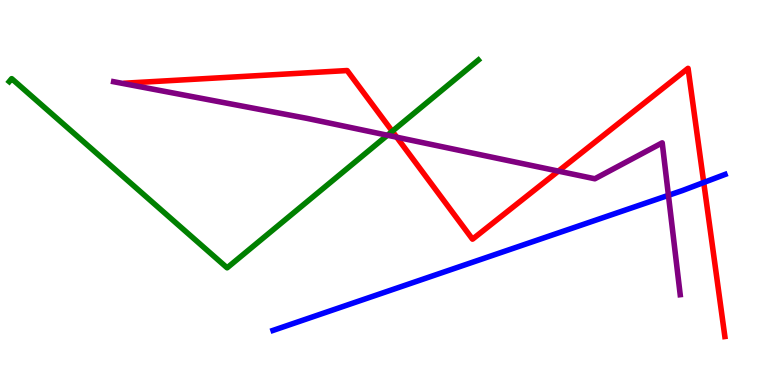[{'lines': ['blue', 'red'], 'intersections': [{'x': 9.08, 'y': 5.26}]}, {'lines': ['green', 'red'], 'intersections': [{'x': 5.06, 'y': 6.59}]}, {'lines': ['purple', 'red'], 'intersections': [{'x': 5.12, 'y': 6.44}, {'x': 7.2, 'y': 5.56}]}, {'lines': ['blue', 'green'], 'intersections': []}, {'lines': ['blue', 'purple'], 'intersections': [{'x': 8.62, 'y': 4.93}]}, {'lines': ['green', 'purple'], 'intersections': [{'x': 5.0, 'y': 6.49}]}]